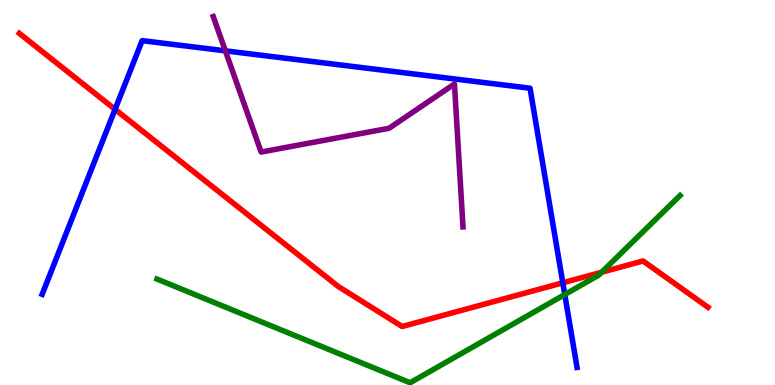[{'lines': ['blue', 'red'], 'intersections': [{'x': 1.48, 'y': 7.16}, {'x': 7.26, 'y': 2.65}]}, {'lines': ['green', 'red'], 'intersections': [{'x': 7.76, 'y': 2.93}]}, {'lines': ['purple', 'red'], 'intersections': []}, {'lines': ['blue', 'green'], 'intersections': [{'x': 7.29, 'y': 2.35}]}, {'lines': ['blue', 'purple'], 'intersections': [{'x': 2.91, 'y': 8.68}]}, {'lines': ['green', 'purple'], 'intersections': []}]